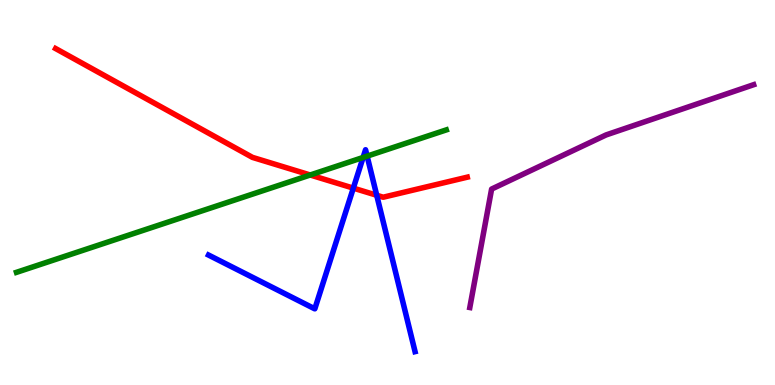[{'lines': ['blue', 'red'], 'intersections': [{'x': 4.56, 'y': 5.11}, {'x': 4.86, 'y': 4.93}]}, {'lines': ['green', 'red'], 'intersections': [{'x': 4.0, 'y': 5.45}]}, {'lines': ['purple', 'red'], 'intersections': []}, {'lines': ['blue', 'green'], 'intersections': [{'x': 4.69, 'y': 5.91}, {'x': 4.74, 'y': 5.94}]}, {'lines': ['blue', 'purple'], 'intersections': []}, {'lines': ['green', 'purple'], 'intersections': []}]